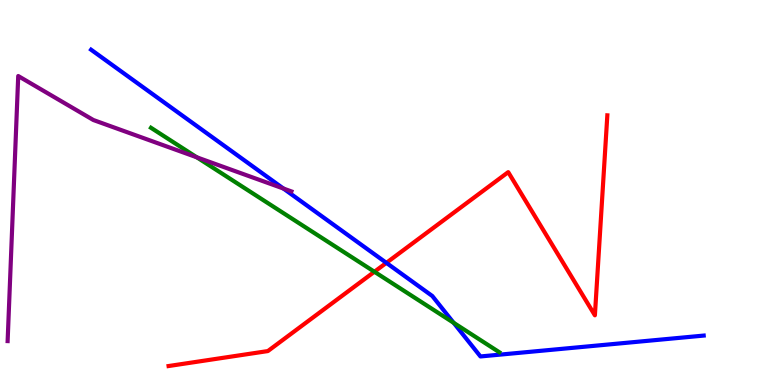[{'lines': ['blue', 'red'], 'intersections': [{'x': 4.99, 'y': 3.17}]}, {'lines': ['green', 'red'], 'intersections': [{'x': 4.83, 'y': 2.94}]}, {'lines': ['purple', 'red'], 'intersections': []}, {'lines': ['blue', 'green'], 'intersections': [{'x': 5.85, 'y': 1.62}]}, {'lines': ['blue', 'purple'], 'intersections': [{'x': 3.66, 'y': 5.1}]}, {'lines': ['green', 'purple'], 'intersections': [{'x': 2.54, 'y': 5.91}]}]